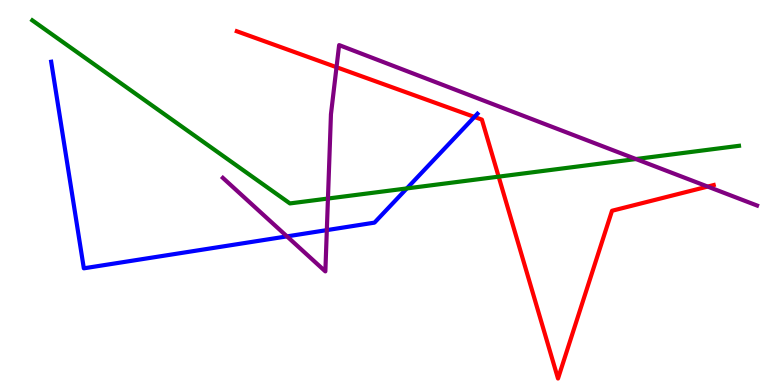[{'lines': ['blue', 'red'], 'intersections': [{'x': 6.12, 'y': 6.96}]}, {'lines': ['green', 'red'], 'intersections': [{'x': 6.43, 'y': 5.41}]}, {'lines': ['purple', 'red'], 'intersections': [{'x': 4.34, 'y': 8.25}, {'x': 9.13, 'y': 5.15}]}, {'lines': ['blue', 'green'], 'intersections': [{'x': 5.25, 'y': 5.11}]}, {'lines': ['blue', 'purple'], 'intersections': [{'x': 3.7, 'y': 3.86}, {'x': 4.22, 'y': 4.02}]}, {'lines': ['green', 'purple'], 'intersections': [{'x': 4.23, 'y': 4.84}, {'x': 8.21, 'y': 5.87}]}]